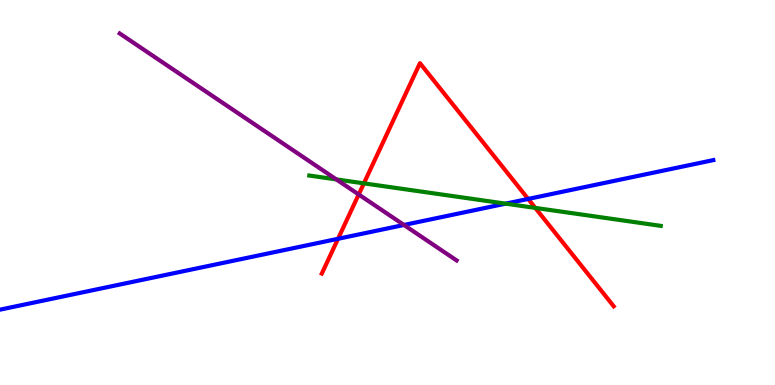[{'lines': ['blue', 'red'], 'intersections': [{'x': 4.36, 'y': 3.8}, {'x': 6.81, 'y': 4.83}]}, {'lines': ['green', 'red'], 'intersections': [{'x': 4.7, 'y': 5.24}, {'x': 6.91, 'y': 4.6}]}, {'lines': ['purple', 'red'], 'intersections': [{'x': 4.63, 'y': 4.95}]}, {'lines': ['blue', 'green'], 'intersections': [{'x': 6.52, 'y': 4.71}]}, {'lines': ['blue', 'purple'], 'intersections': [{'x': 5.21, 'y': 4.16}]}, {'lines': ['green', 'purple'], 'intersections': [{'x': 4.34, 'y': 5.34}]}]